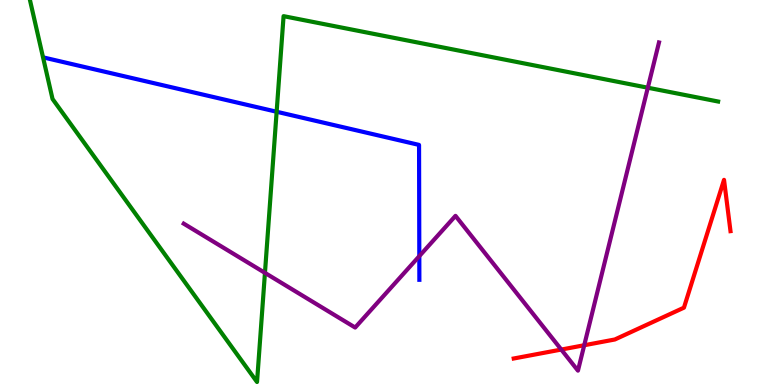[{'lines': ['blue', 'red'], 'intersections': []}, {'lines': ['green', 'red'], 'intersections': []}, {'lines': ['purple', 'red'], 'intersections': [{'x': 7.24, 'y': 0.921}, {'x': 7.54, 'y': 1.03}]}, {'lines': ['blue', 'green'], 'intersections': [{'x': 3.57, 'y': 7.1}]}, {'lines': ['blue', 'purple'], 'intersections': [{'x': 5.41, 'y': 3.35}]}, {'lines': ['green', 'purple'], 'intersections': [{'x': 3.42, 'y': 2.91}, {'x': 8.36, 'y': 7.72}]}]